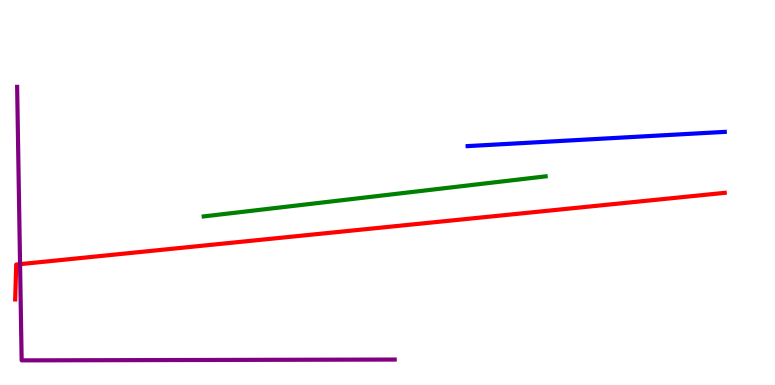[{'lines': ['blue', 'red'], 'intersections': []}, {'lines': ['green', 'red'], 'intersections': []}, {'lines': ['purple', 'red'], 'intersections': [{'x': 0.259, 'y': 3.14}]}, {'lines': ['blue', 'green'], 'intersections': []}, {'lines': ['blue', 'purple'], 'intersections': []}, {'lines': ['green', 'purple'], 'intersections': []}]